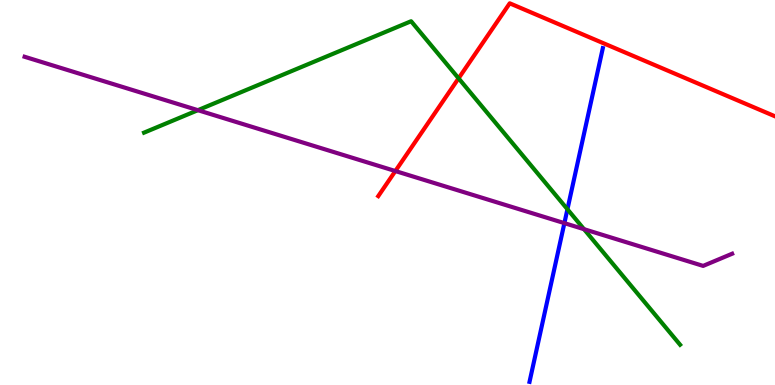[{'lines': ['blue', 'red'], 'intersections': []}, {'lines': ['green', 'red'], 'intersections': [{'x': 5.92, 'y': 7.97}]}, {'lines': ['purple', 'red'], 'intersections': [{'x': 5.1, 'y': 5.56}]}, {'lines': ['blue', 'green'], 'intersections': [{'x': 7.32, 'y': 4.56}]}, {'lines': ['blue', 'purple'], 'intersections': [{'x': 7.28, 'y': 4.2}]}, {'lines': ['green', 'purple'], 'intersections': [{'x': 2.55, 'y': 7.14}, {'x': 7.54, 'y': 4.05}]}]